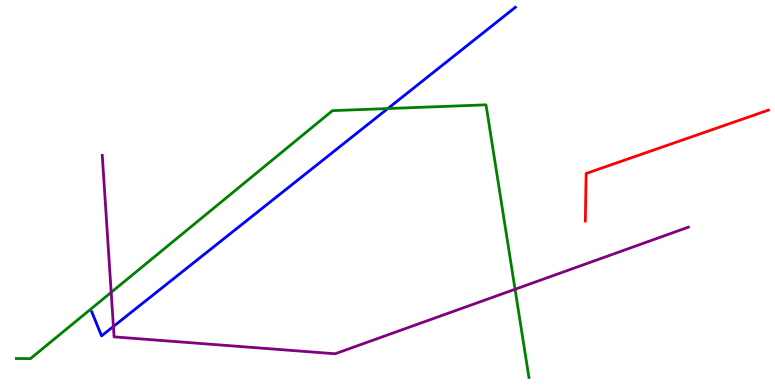[{'lines': ['blue', 'red'], 'intersections': []}, {'lines': ['green', 'red'], 'intersections': []}, {'lines': ['purple', 'red'], 'intersections': []}, {'lines': ['blue', 'green'], 'intersections': [{'x': 5.0, 'y': 7.18}]}, {'lines': ['blue', 'purple'], 'intersections': [{'x': 1.46, 'y': 1.52}]}, {'lines': ['green', 'purple'], 'intersections': [{'x': 1.43, 'y': 2.41}, {'x': 6.65, 'y': 2.49}]}]